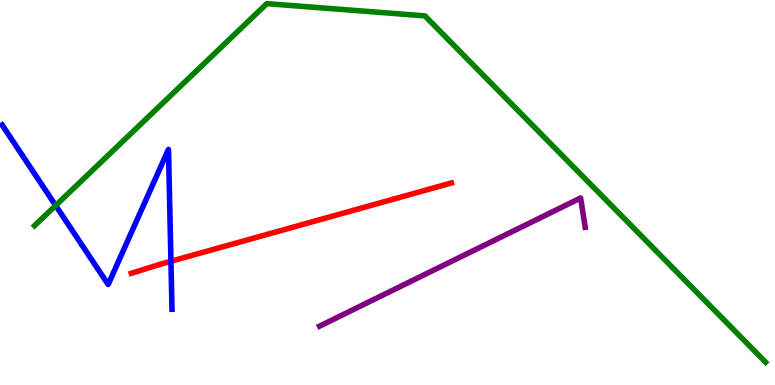[{'lines': ['blue', 'red'], 'intersections': [{'x': 2.21, 'y': 3.21}]}, {'lines': ['green', 'red'], 'intersections': []}, {'lines': ['purple', 'red'], 'intersections': []}, {'lines': ['blue', 'green'], 'intersections': [{'x': 0.718, 'y': 4.66}]}, {'lines': ['blue', 'purple'], 'intersections': []}, {'lines': ['green', 'purple'], 'intersections': []}]